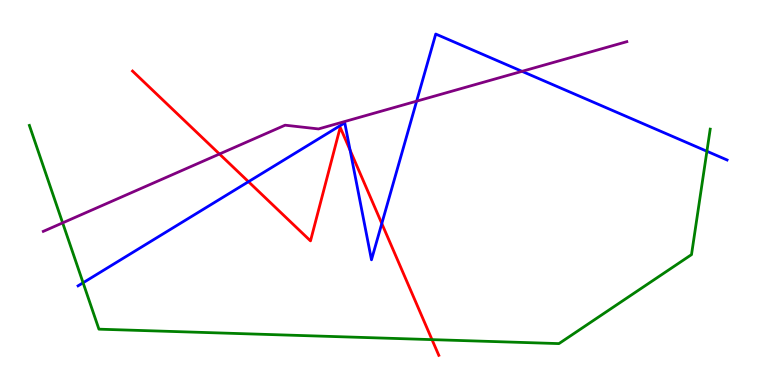[{'lines': ['blue', 'red'], 'intersections': [{'x': 3.21, 'y': 5.28}, {'x': 4.52, 'y': 6.1}, {'x': 4.93, 'y': 4.19}]}, {'lines': ['green', 'red'], 'intersections': [{'x': 5.57, 'y': 1.18}]}, {'lines': ['purple', 'red'], 'intersections': [{'x': 2.83, 'y': 6.0}]}, {'lines': ['blue', 'green'], 'intersections': [{'x': 1.07, 'y': 2.66}, {'x': 9.12, 'y': 6.07}]}, {'lines': ['blue', 'purple'], 'intersections': [{'x': 5.38, 'y': 7.37}, {'x': 6.74, 'y': 8.15}]}, {'lines': ['green', 'purple'], 'intersections': [{'x': 0.808, 'y': 4.21}]}]